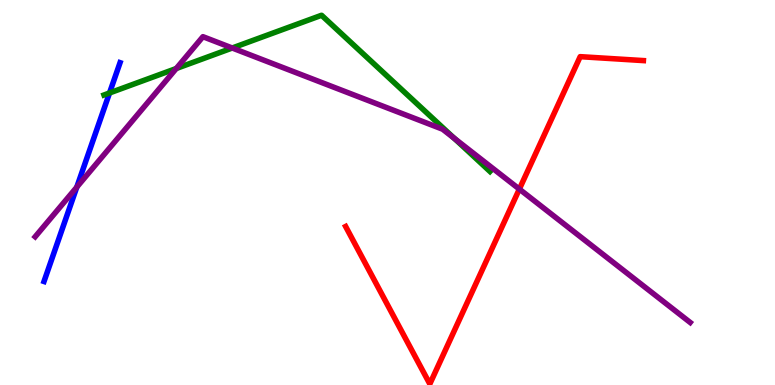[{'lines': ['blue', 'red'], 'intersections': []}, {'lines': ['green', 'red'], 'intersections': []}, {'lines': ['purple', 'red'], 'intersections': [{'x': 6.7, 'y': 5.09}]}, {'lines': ['blue', 'green'], 'intersections': [{'x': 1.41, 'y': 7.59}]}, {'lines': ['blue', 'purple'], 'intersections': [{'x': 0.991, 'y': 5.14}]}, {'lines': ['green', 'purple'], 'intersections': [{'x': 2.27, 'y': 8.22}, {'x': 3.0, 'y': 8.75}, {'x': 5.86, 'y': 6.41}]}]